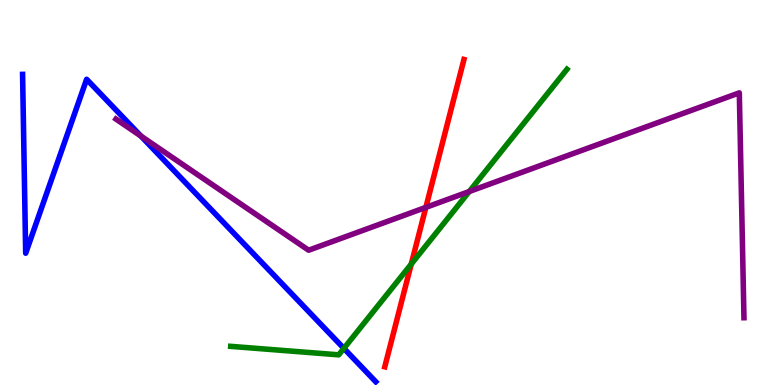[{'lines': ['blue', 'red'], 'intersections': []}, {'lines': ['green', 'red'], 'intersections': [{'x': 5.31, 'y': 3.14}]}, {'lines': ['purple', 'red'], 'intersections': [{'x': 5.49, 'y': 4.61}]}, {'lines': ['blue', 'green'], 'intersections': [{'x': 4.44, 'y': 0.951}]}, {'lines': ['blue', 'purple'], 'intersections': [{'x': 1.82, 'y': 6.46}]}, {'lines': ['green', 'purple'], 'intersections': [{'x': 6.05, 'y': 5.03}]}]